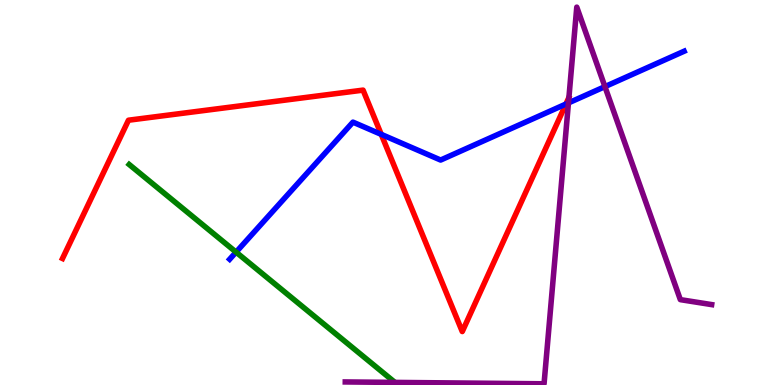[{'lines': ['blue', 'red'], 'intersections': [{'x': 4.92, 'y': 6.51}, {'x': 7.3, 'y': 7.3}]}, {'lines': ['green', 'red'], 'intersections': []}, {'lines': ['purple', 'red'], 'intersections': []}, {'lines': ['blue', 'green'], 'intersections': [{'x': 3.05, 'y': 3.45}]}, {'lines': ['blue', 'purple'], 'intersections': [{'x': 7.33, 'y': 7.33}, {'x': 7.81, 'y': 7.75}]}, {'lines': ['green', 'purple'], 'intersections': [{'x': 5.1, 'y': 0.0674}]}]